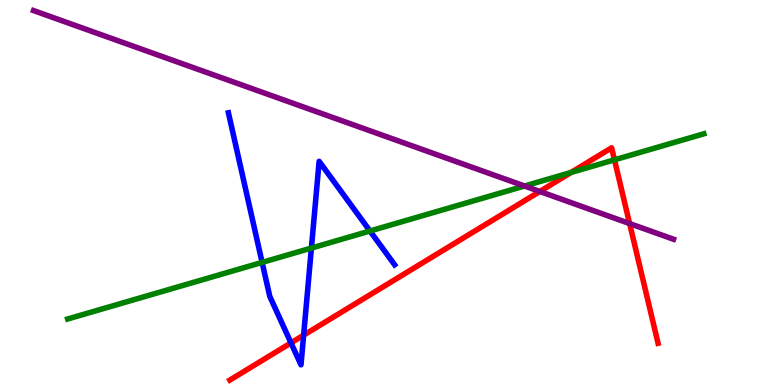[{'lines': ['blue', 'red'], 'intersections': [{'x': 3.75, 'y': 1.09}, {'x': 3.92, 'y': 1.29}]}, {'lines': ['green', 'red'], 'intersections': [{'x': 7.37, 'y': 5.52}, {'x': 7.93, 'y': 5.85}]}, {'lines': ['purple', 'red'], 'intersections': [{'x': 6.97, 'y': 5.03}, {'x': 8.12, 'y': 4.19}]}, {'lines': ['blue', 'green'], 'intersections': [{'x': 3.38, 'y': 3.18}, {'x': 4.02, 'y': 3.56}, {'x': 4.77, 'y': 4.0}]}, {'lines': ['blue', 'purple'], 'intersections': []}, {'lines': ['green', 'purple'], 'intersections': [{'x': 6.77, 'y': 5.17}]}]